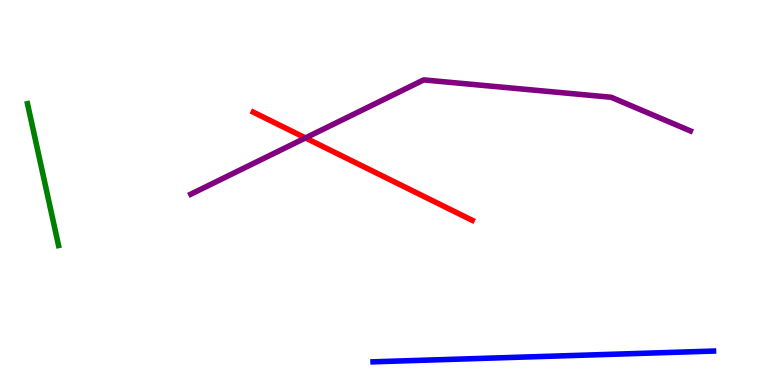[{'lines': ['blue', 'red'], 'intersections': []}, {'lines': ['green', 'red'], 'intersections': []}, {'lines': ['purple', 'red'], 'intersections': [{'x': 3.94, 'y': 6.42}]}, {'lines': ['blue', 'green'], 'intersections': []}, {'lines': ['blue', 'purple'], 'intersections': []}, {'lines': ['green', 'purple'], 'intersections': []}]